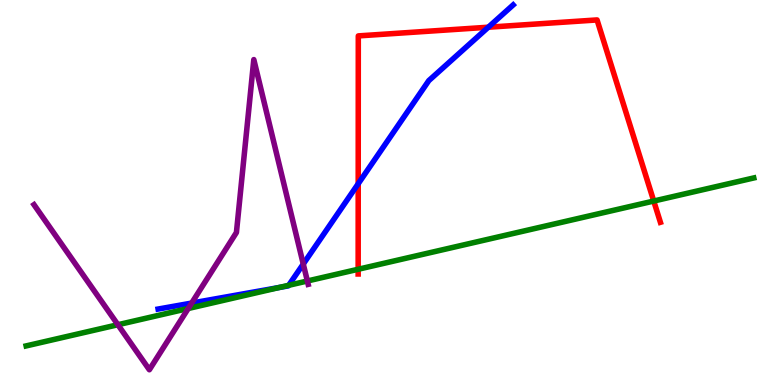[{'lines': ['blue', 'red'], 'intersections': [{'x': 4.62, 'y': 5.23}, {'x': 6.3, 'y': 9.29}]}, {'lines': ['green', 'red'], 'intersections': [{'x': 4.62, 'y': 3.01}, {'x': 8.44, 'y': 4.78}]}, {'lines': ['purple', 'red'], 'intersections': []}, {'lines': ['blue', 'green'], 'intersections': [{'x': 3.61, 'y': 2.53}, {'x': 3.73, 'y': 2.59}]}, {'lines': ['blue', 'purple'], 'intersections': [{'x': 2.47, 'y': 2.13}, {'x': 3.91, 'y': 3.14}]}, {'lines': ['green', 'purple'], 'intersections': [{'x': 1.52, 'y': 1.57}, {'x': 2.43, 'y': 1.99}, {'x': 3.97, 'y': 2.7}]}]